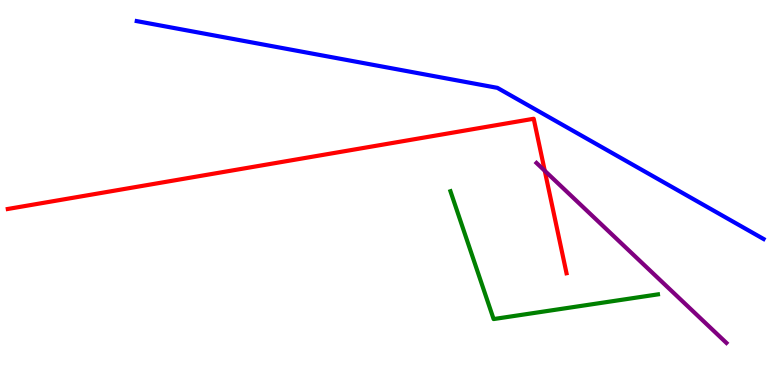[{'lines': ['blue', 'red'], 'intersections': []}, {'lines': ['green', 'red'], 'intersections': []}, {'lines': ['purple', 'red'], 'intersections': [{'x': 7.03, 'y': 5.56}]}, {'lines': ['blue', 'green'], 'intersections': []}, {'lines': ['blue', 'purple'], 'intersections': []}, {'lines': ['green', 'purple'], 'intersections': []}]